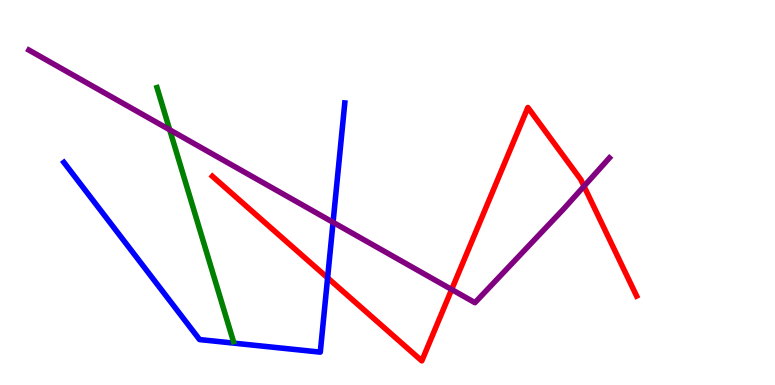[{'lines': ['blue', 'red'], 'intersections': [{'x': 4.23, 'y': 2.78}]}, {'lines': ['green', 'red'], 'intersections': []}, {'lines': ['purple', 'red'], 'intersections': [{'x': 5.83, 'y': 2.48}, {'x': 7.54, 'y': 5.16}]}, {'lines': ['blue', 'green'], 'intersections': []}, {'lines': ['blue', 'purple'], 'intersections': [{'x': 4.3, 'y': 4.23}]}, {'lines': ['green', 'purple'], 'intersections': [{'x': 2.19, 'y': 6.63}]}]